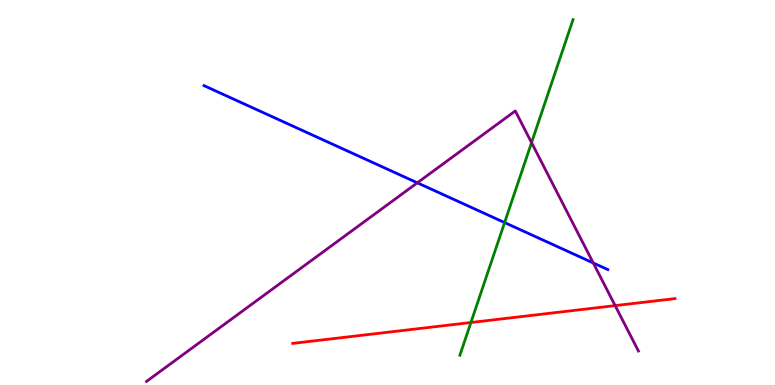[{'lines': ['blue', 'red'], 'intersections': []}, {'lines': ['green', 'red'], 'intersections': [{'x': 6.08, 'y': 1.62}]}, {'lines': ['purple', 'red'], 'intersections': [{'x': 7.94, 'y': 2.06}]}, {'lines': ['blue', 'green'], 'intersections': [{'x': 6.51, 'y': 4.22}]}, {'lines': ['blue', 'purple'], 'intersections': [{'x': 5.38, 'y': 5.25}, {'x': 7.65, 'y': 3.17}]}, {'lines': ['green', 'purple'], 'intersections': [{'x': 6.86, 'y': 6.29}]}]